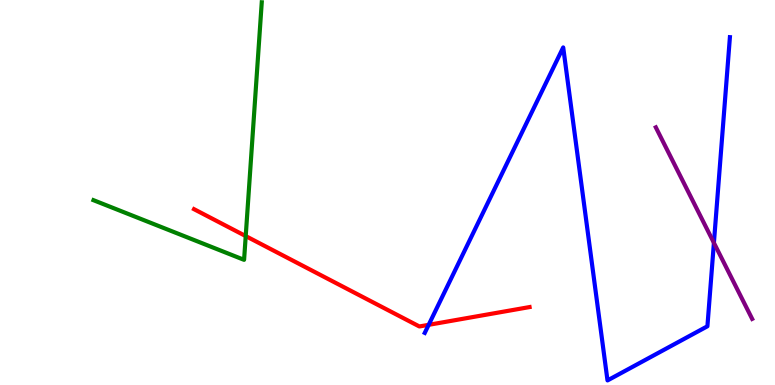[{'lines': ['blue', 'red'], 'intersections': [{'x': 5.53, 'y': 1.56}]}, {'lines': ['green', 'red'], 'intersections': [{'x': 3.17, 'y': 3.87}]}, {'lines': ['purple', 'red'], 'intersections': []}, {'lines': ['blue', 'green'], 'intersections': []}, {'lines': ['blue', 'purple'], 'intersections': [{'x': 9.21, 'y': 3.69}]}, {'lines': ['green', 'purple'], 'intersections': []}]